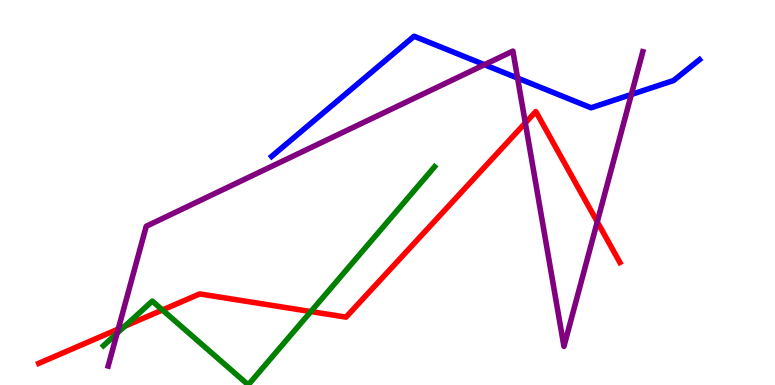[{'lines': ['blue', 'red'], 'intersections': []}, {'lines': ['green', 'red'], 'intersections': [{'x': 1.61, 'y': 1.53}, {'x': 2.1, 'y': 1.95}, {'x': 4.01, 'y': 1.91}]}, {'lines': ['purple', 'red'], 'intersections': [{'x': 1.53, 'y': 1.45}, {'x': 6.78, 'y': 6.81}, {'x': 7.71, 'y': 4.24}]}, {'lines': ['blue', 'green'], 'intersections': []}, {'lines': ['blue', 'purple'], 'intersections': [{'x': 6.25, 'y': 8.32}, {'x': 6.68, 'y': 7.97}, {'x': 8.15, 'y': 7.55}]}, {'lines': ['green', 'purple'], 'intersections': [{'x': 1.51, 'y': 1.34}]}]